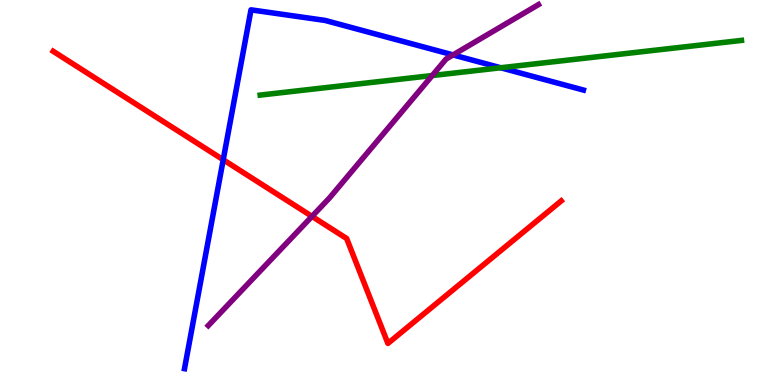[{'lines': ['blue', 'red'], 'intersections': [{'x': 2.88, 'y': 5.85}]}, {'lines': ['green', 'red'], 'intersections': []}, {'lines': ['purple', 'red'], 'intersections': [{'x': 4.03, 'y': 4.38}]}, {'lines': ['blue', 'green'], 'intersections': [{'x': 6.46, 'y': 8.24}]}, {'lines': ['blue', 'purple'], 'intersections': [{'x': 5.85, 'y': 8.57}]}, {'lines': ['green', 'purple'], 'intersections': [{'x': 5.58, 'y': 8.04}]}]